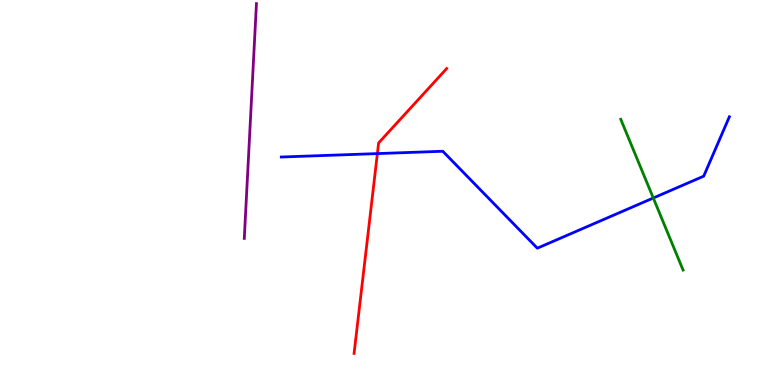[{'lines': ['blue', 'red'], 'intersections': [{'x': 4.87, 'y': 6.01}]}, {'lines': ['green', 'red'], 'intersections': []}, {'lines': ['purple', 'red'], 'intersections': []}, {'lines': ['blue', 'green'], 'intersections': [{'x': 8.43, 'y': 4.86}]}, {'lines': ['blue', 'purple'], 'intersections': []}, {'lines': ['green', 'purple'], 'intersections': []}]